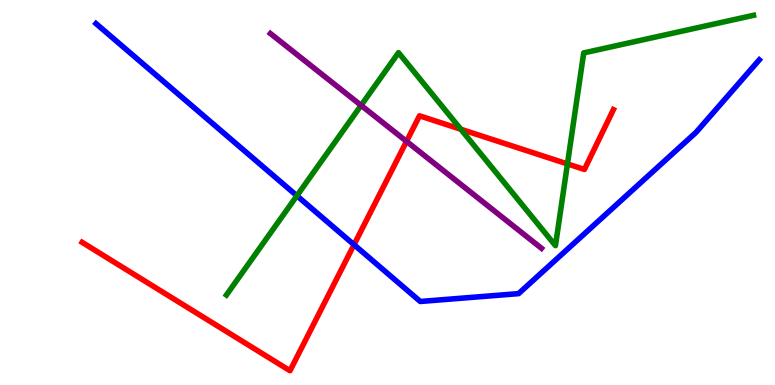[{'lines': ['blue', 'red'], 'intersections': [{'x': 4.57, 'y': 3.64}]}, {'lines': ['green', 'red'], 'intersections': [{'x': 5.95, 'y': 6.64}, {'x': 7.32, 'y': 5.74}]}, {'lines': ['purple', 'red'], 'intersections': [{'x': 5.25, 'y': 6.33}]}, {'lines': ['blue', 'green'], 'intersections': [{'x': 3.83, 'y': 4.92}]}, {'lines': ['blue', 'purple'], 'intersections': []}, {'lines': ['green', 'purple'], 'intersections': [{'x': 4.66, 'y': 7.26}]}]